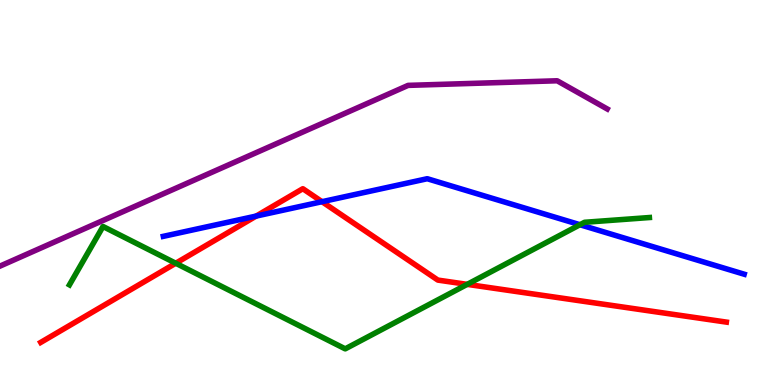[{'lines': ['blue', 'red'], 'intersections': [{'x': 3.31, 'y': 4.39}, {'x': 4.16, 'y': 4.76}]}, {'lines': ['green', 'red'], 'intersections': [{'x': 2.27, 'y': 3.16}, {'x': 6.03, 'y': 2.61}]}, {'lines': ['purple', 'red'], 'intersections': []}, {'lines': ['blue', 'green'], 'intersections': [{'x': 7.48, 'y': 4.16}]}, {'lines': ['blue', 'purple'], 'intersections': []}, {'lines': ['green', 'purple'], 'intersections': []}]